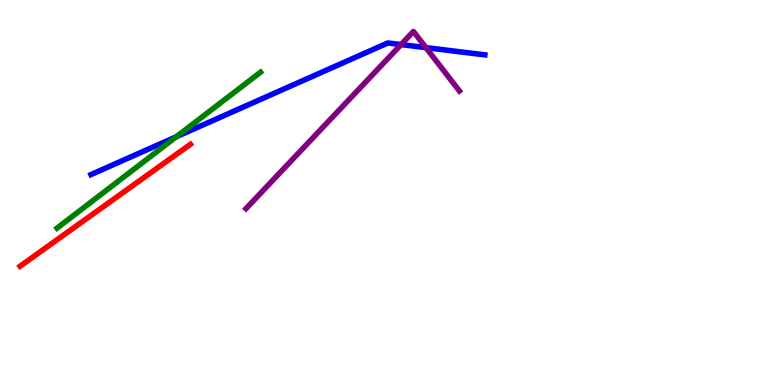[{'lines': ['blue', 'red'], 'intersections': []}, {'lines': ['green', 'red'], 'intersections': []}, {'lines': ['purple', 'red'], 'intersections': []}, {'lines': ['blue', 'green'], 'intersections': [{'x': 2.27, 'y': 6.45}]}, {'lines': ['blue', 'purple'], 'intersections': [{'x': 5.17, 'y': 8.84}, {'x': 5.5, 'y': 8.76}]}, {'lines': ['green', 'purple'], 'intersections': []}]